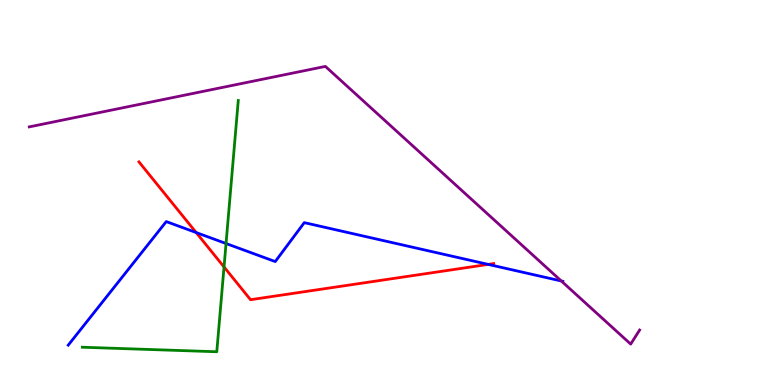[{'lines': ['blue', 'red'], 'intersections': [{'x': 2.53, 'y': 3.96}, {'x': 6.3, 'y': 3.13}]}, {'lines': ['green', 'red'], 'intersections': [{'x': 2.89, 'y': 3.07}]}, {'lines': ['purple', 'red'], 'intersections': []}, {'lines': ['blue', 'green'], 'intersections': [{'x': 2.92, 'y': 3.68}]}, {'lines': ['blue', 'purple'], 'intersections': [{'x': 7.24, 'y': 2.7}]}, {'lines': ['green', 'purple'], 'intersections': []}]